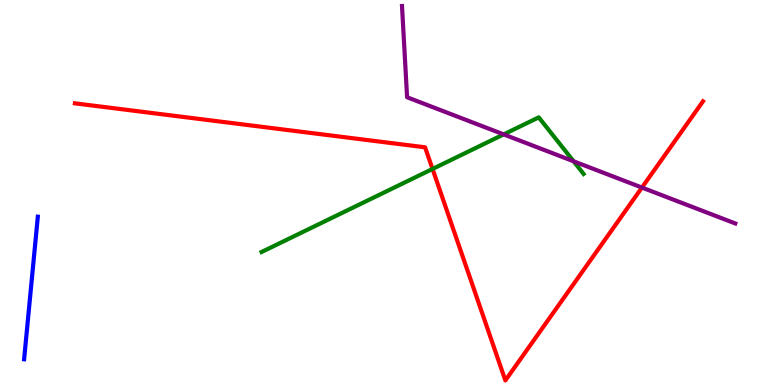[{'lines': ['blue', 'red'], 'intersections': []}, {'lines': ['green', 'red'], 'intersections': [{'x': 5.58, 'y': 5.61}]}, {'lines': ['purple', 'red'], 'intersections': [{'x': 8.28, 'y': 5.13}]}, {'lines': ['blue', 'green'], 'intersections': []}, {'lines': ['blue', 'purple'], 'intersections': []}, {'lines': ['green', 'purple'], 'intersections': [{'x': 6.5, 'y': 6.51}, {'x': 7.4, 'y': 5.81}]}]